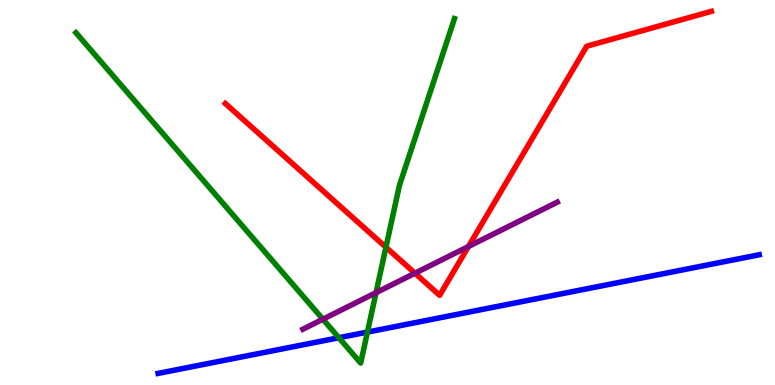[{'lines': ['blue', 'red'], 'intersections': []}, {'lines': ['green', 'red'], 'intersections': [{'x': 4.98, 'y': 3.58}]}, {'lines': ['purple', 'red'], 'intersections': [{'x': 5.35, 'y': 2.9}, {'x': 6.04, 'y': 3.6}]}, {'lines': ['blue', 'green'], 'intersections': [{'x': 4.37, 'y': 1.23}, {'x': 4.74, 'y': 1.37}]}, {'lines': ['blue', 'purple'], 'intersections': []}, {'lines': ['green', 'purple'], 'intersections': [{'x': 4.17, 'y': 1.71}, {'x': 4.85, 'y': 2.4}]}]